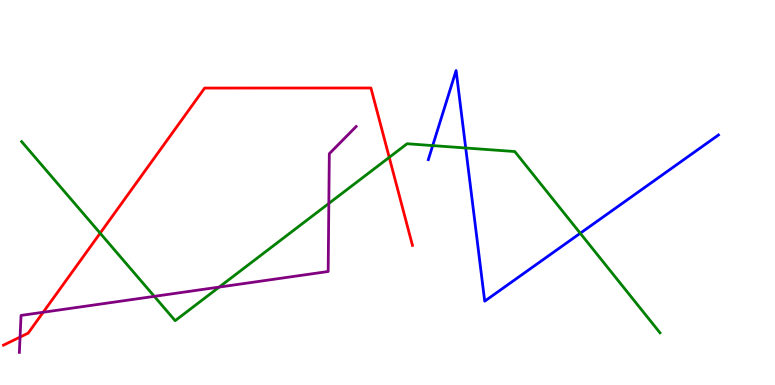[{'lines': ['blue', 'red'], 'intersections': []}, {'lines': ['green', 'red'], 'intersections': [{'x': 1.29, 'y': 3.94}, {'x': 5.02, 'y': 5.91}]}, {'lines': ['purple', 'red'], 'intersections': [{'x': 0.259, 'y': 1.24}, {'x': 0.557, 'y': 1.89}]}, {'lines': ['blue', 'green'], 'intersections': [{'x': 5.58, 'y': 6.22}, {'x': 6.01, 'y': 6.16}, {'x': 7.49, 'y': 3.94}]}, {'lines': ['blue', 'purple'], 'intersections': []}, {'lines': ['green', 'purple'], 'intersections': [{'x': 1.99, 'y': 2.3}, {'x': 2.83, 'y': 2.54}, {'x': 4.24, 'y': 4.72}]}]